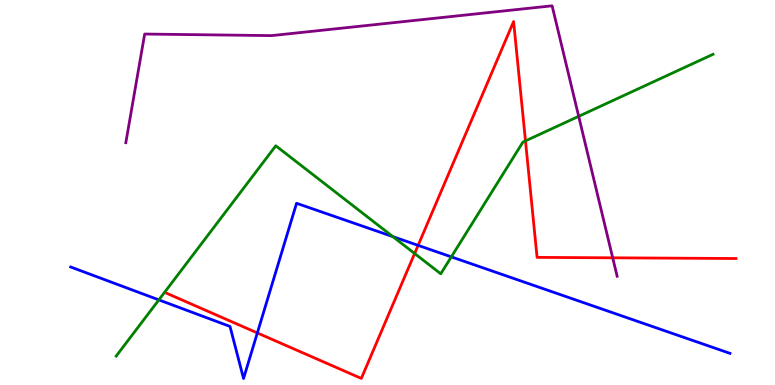[{'lines': ['blue', 'red'], 'intersections': [{'x': 3.32, 'y': 1.35}, {'x': 5.39, 'y': 3.63}]}, {'lines': ['green', 'red'], 'intersections': [{'x': 5.35, 'y': 3.42}, {'x': 6.78, 'y': 6.34}]}, {'lines': ['purple', 'red'], 'intersections': [{'x': 7.91, 'y': 3.3}]}, {'lines': ['blue', 'green'], 'intersections': [{'x': 2.05, 'y': 2.21}, {'x': 5.07, 'y': 3.85}, {'x': 5.82, 'y': 3.33}]}, {'lines': ['blue', 'purple'], 'intersections': []}, {'lines': ['green', 'purple'], 'intersections': [{'x': 7.47, 'y': 6.98}]}]